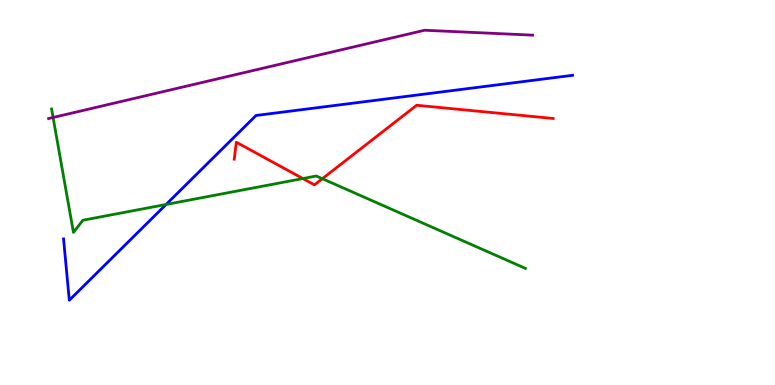[{'lines': ['blue', 'red'], 'intersections': []}, {'lines': ['green', 'red'], 'intersections': [{'x': 3.91, 'y': 5.36}, {'x': 4.16, 'y': 5.36}]}, {'lines': ['purple', 'red'], 'intersections': []}, {'lines': ['blue', 'green'], 'intersections': [{'x': 2.14, 'y': 4.69}]}, {'lines': ['blue', 'purple'], 'intersections': []}, {'lines': ['green', 'purple'], 'intersections': [{'x': 0.685, 'y': 6.95}]}]